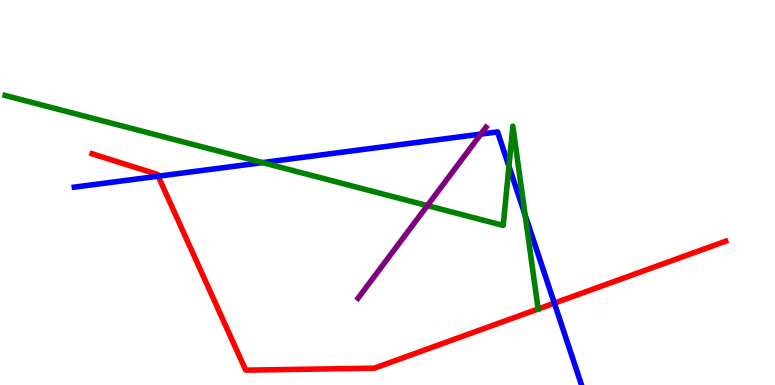[{'lines': ['blue', 'red'], 'intersections': [{'x': 2.04, 'y': 5.42}, {'x': 7.15, 'y': 2.13}]}, {'lines': ['green', 'red'], 'intersections': [{'x': 6.94, 'y': 1.97}]}, {'lines': ['purple', 'red'], 'intersections': []}, {'lines': ['blue', 'green'], 'intersections': [{'x': 3.39, 'y': 5.78}, {'x': 6.57, 'y': 5.68}, {'x': 6.78, 'y': 4.41}]}, {'lines': ['blue', 'purple'], 'intersections': [{'x': 6.2, 'y': 6.52}]}, {'lines': ['green', 'purple'], 'intersections': [{'x': 5.51, 'y': 4.66}]}]